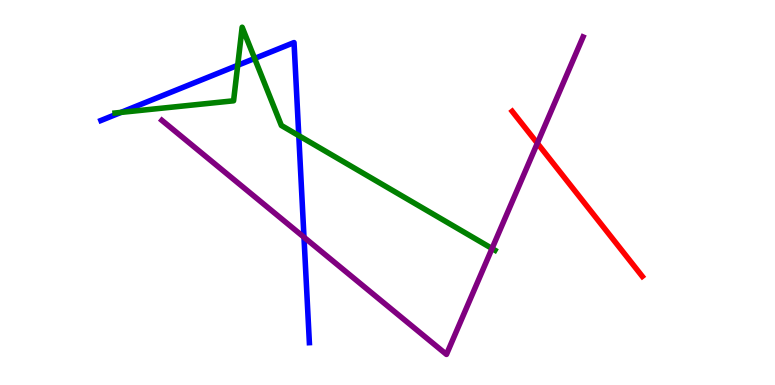[{'lines': ['blue', 'red'], 'intersections': []}, {'lines': ['green', 'red'], 'intersections': []}, {'lines': ['purple', 'red'], 'intersections': [{'x': 6.93, 'y': 6.28}]}, {'lines': ['blue', 'green'], 'intersections': [{'x': 1.56, 'y': 7.08}, {'x': 3.07, 'y': 8.3}, {'x': 3.29, 'y': 8.48}, {'x': 3.86, 'y': 6.48}]}, {'lines': ['blue', 'purple'], 'intersections': [{'x': 3.92, 'y': 3.84}]}, {'lines': ['green', 'purple'], 'intersections': [{'x': 6.35, 'y': 3.54}]}]